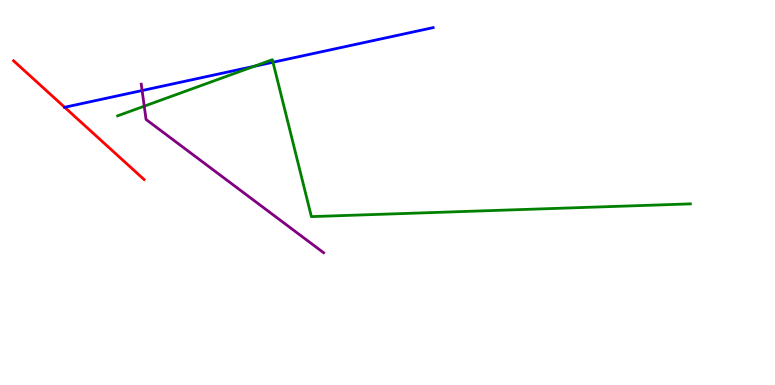[{'lines': ['blue', 'red'], 'intersections': [{'x': 0.834, 'y': 7.21}]}, {'lines': ['green', 'red'], 'intersections': []}, {'lines': ['purple', 'red'], 'intersections': []}, {'lines': ['blue', 'green'], 'intersections': [{'x': 3.28, 'y': 8.28}, {'x': 3.52, 'y': 8.38}]}, {'lines': ['blue', 'purple'], 'intersections': [{'x': 1.83, 'y': 7.65}]}, {'lines': ['green', 'purple'], 'intersections': [{'x': 1.86, 'y': 7.24}]}]